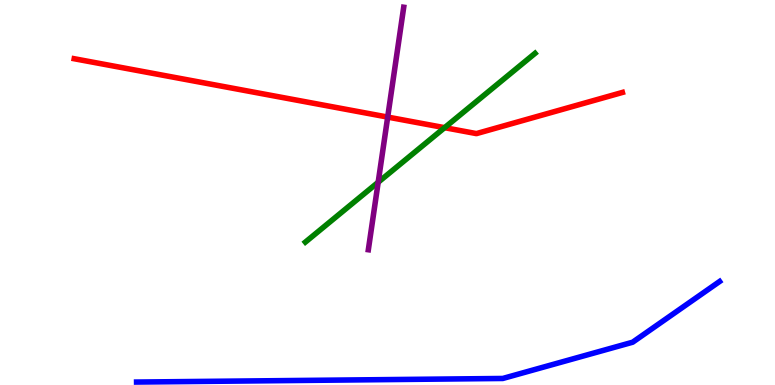[{'lines': ['blue', 'red'], 'intersections': []}, {'lines': ['green', 'red'], 'intersections': [{'x': 5.74, 'y': 6.68}]}, {'lines': ['purple', 'red'], 'intersections': [{'x': 5.0, 'y': 6.96}]}, {'lines': ['blue', 'green'], 'intersections': []}, {'lines': ['blue', 'purple'], 'intersections': []}, {'lines': ['green', 'purple'], 'intersections': [{'x': 4.88, 'y': 5.27}]}]